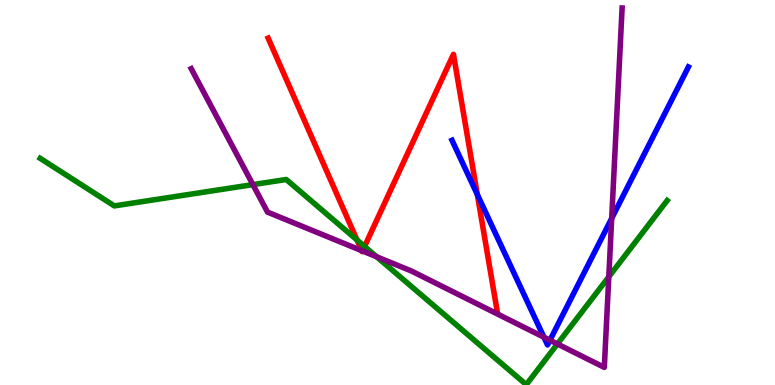[{'lines': ['blue', 'red'], 'intersections': [{'x': 6.16, 'y': 4.95}]}, {'lines': ['green', 'red'], 'intersections': [{'x': 4.61, 'y': 3.77}, {'x': 4.7, 'y': 3.6}]}, {'lines': ['purple', 'red'], 'intersections': [{'x': 4.67, 'y': 3.49}, {'x': 4.68, 'y': 3.48}]}, {'lines': ['blue', 'green'], 'intersections': []}, {'lines': ['blue', 'purple'], 'intersections': [{'x': 7.02, 'y': 1.24}, {'x': 7.1, 'y': 1.16}, {'x': 7.89, 'y': 4.33}]}, {'lines': ['green', 'purple'], 'intersections': [{'x': 3.26, 'y': 5.2}, {'x': 4.86, 'y': 3.33}, {'x': 7.19, 'y': 1.07}, {'x': 7.86, 'y': 2.81}]}]